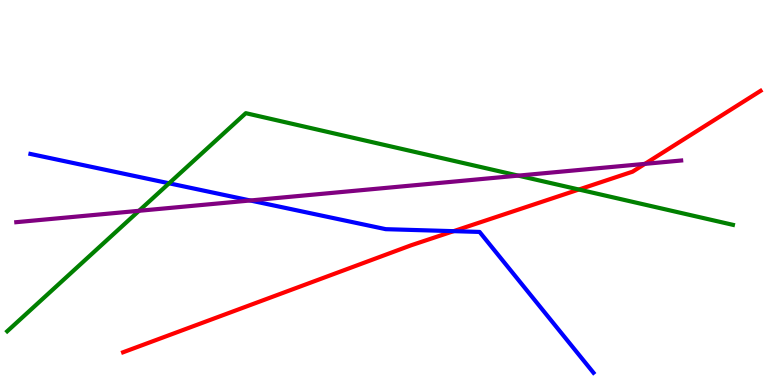[{'lines': ['blue', 'red'], 'intersections': [{'x': 5.85, 'y': 4.0}]}, {'lines': ['green', 'red'], 'intersections': [{'x': 7.47, 'y': 5.08}]}, {'lines': ['purple', 'red'], 'intersections': [{'x': 8.32, 'y': 5.74}]}, {'lines': ['blue', 'green'], 'intersections': [{'x': 2.18, 'y': 5.24}]}, {'lines': ['blue', 'purple'], 'intersections': [{'x': 3.23, 'y': 4.79}]}, {'lines': ['green', 'purple'], 'intersections': [{'x': 1.79, 'y': 4.52}, {'x': 6.69, 'y': 5.44}]}]